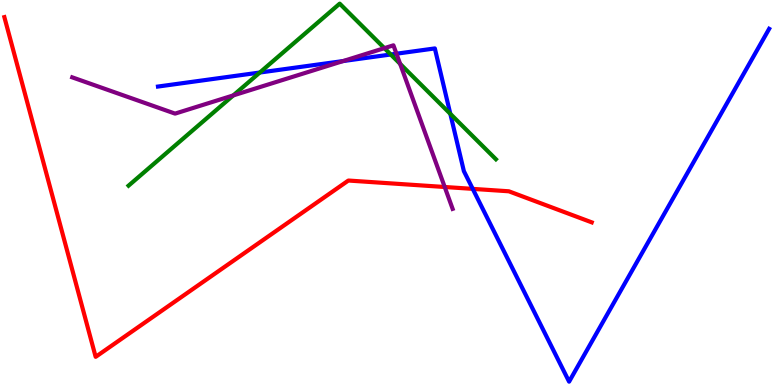[{'lines': ['blue', 'red'], 'intersections': [{'x': 6.1, 'y': 5.09}]}, {'lines': ['green', 'red'], 'intersections': []}, {'lines': ['purple', 'red'], 'intersections': [{'x': 5.74, 'y': 5.14}]}, {'lines': ['blue', 'green'], 'intersections': [{'x': 3.35, 'y': 8.12}, {'x': 5.04, 'y': 8.58}, {'x': 5.81, 'y': 7.04}]}, {'lines': ['blue', 'purple'], 'intersections': [{'x': 4.43, 'y': 8.41}, {'x': 5.12, 'y': 8.6}]}, {'lines': ['green', 'purple'], 'intersections': [{'x': 3.01, 'y': 7.52}, {'x': 4.96, 'y': 8.75}, {'x': 5.16, 'y': 8.34}]}]